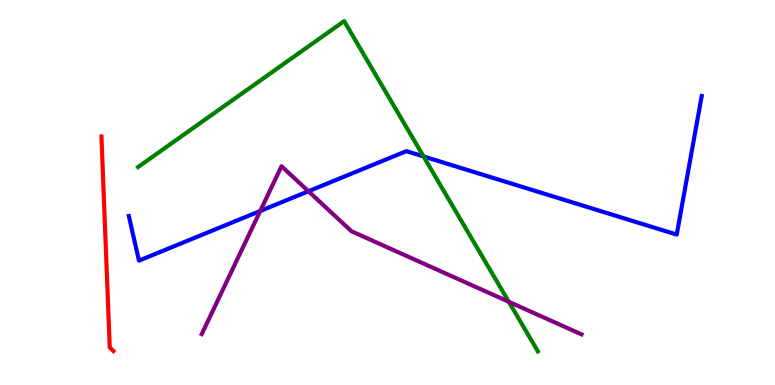[{'lines': ['blue', 'red'], 'intersections': []}, {'lines': ['green', 'red'], 'intersections': []}, {'lines': ['purple', 'red'], 'intersections': []}, {'lines': ['blue', 'green'], 'intersections': [{'x': 5.47, 'y': 5.94}]}, {'lines': ['blue', 'purple'], 'intersections': [{'x': 3.36, 'y': 4.52}, {'x': 3.98, 'y': 5.03}]}, {'lines': ['green', 'purple'], 'intersections': [{'x': 6.57, 'y': 2.16}]}]